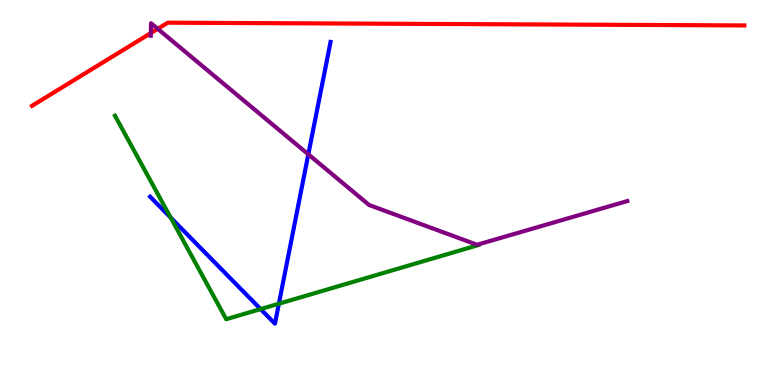[{'lines': ['blue', 'red'], 'intersections': []}, {'lines': ['green', 'red'], 'intersections': []}, {'lines': ['purple', 'red'], 'intersections': [{'x': 1.95, 'y': 9.14}, {'x': 2.04, 'y': 9.25}]}, {'lines': ['blue', 'green'], 'intersections': [{'x': 2.2, 'y': 4.35}, {'x': 3.36, 'y': 1.97}, {'x': 3.6, 'y': 2.11}]}, {'lines': ['blue', 'purple'], 'intersections': [{'x': 3.98, 'y': 5.99}]}, {'lines': ['green', 'purple'], 'intersections': []}]